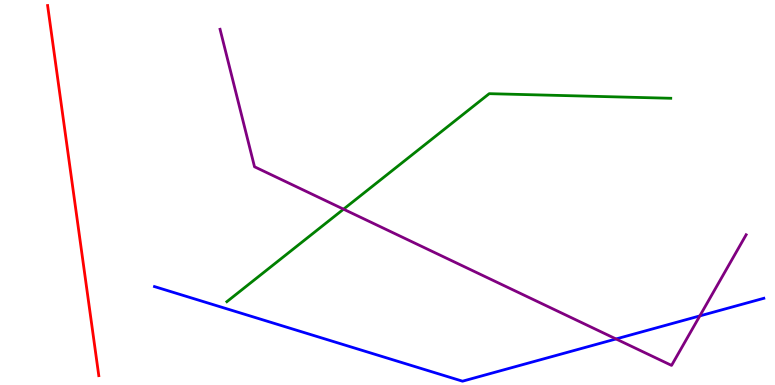[{'lines': ['blue', 'red'], 'intersections': []}, {'lines': ['green', 'red'], 'intersections': []}, {'lines': ['purple', 'red'], 'intersections': []}, {'lines': ['blue', 'green'], 'intersections': []}, {'lines': ['blue', 'purple'], 'intersections': [{'x': 7.95, 'y': 1.2}, {'x': 9.03, 'y': 1.79}]}, {'lines': ['green', 'purple'], 'intersections': [{'x': 4.43, 'y': 4.57}]}]